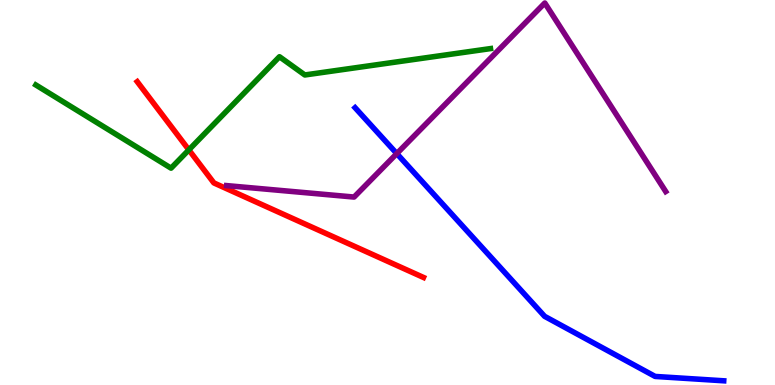[{'lines': ['blue', 'red'], 'intersections': []}, {'lines': ['green', 'red'], 'intersections': [{'x': 2.44, 'y': 6.11}]}, {'lines': ['purple', 'red'], 'intersections': []}, {'lines': ['blue', 'green'], 'intersections': []}, {'lines': ['blue', 'purple'], 'intersections': [{'x': 5.12, 'y': 6.01}]}, {'lines': ['green', 'purple'], 'intersections': []}]